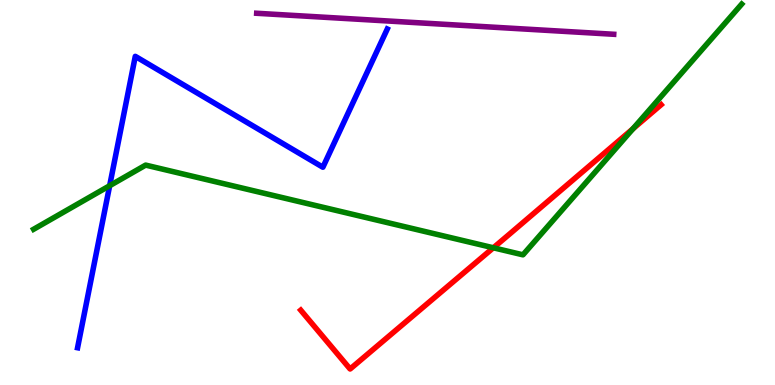[{'lines': ['blue', 'red'], 'intersections': []}, {'lines': ['green', 'red'], 'intersections': [{'x': 6.37, 'y': 3.56}, {'x': 8.17, 'y': 6.66}]}, {'lines': ['purple', 'red'], 'intersections': []}, {'lines': ['blue', 'green'], 'intersections': [{'x': 1.42, 'y': 5.18}]}, {'lines': ['blue', 'purple'], 'intersections': []}, {'lines': ['green', 'purple'], 'intersections': []}]